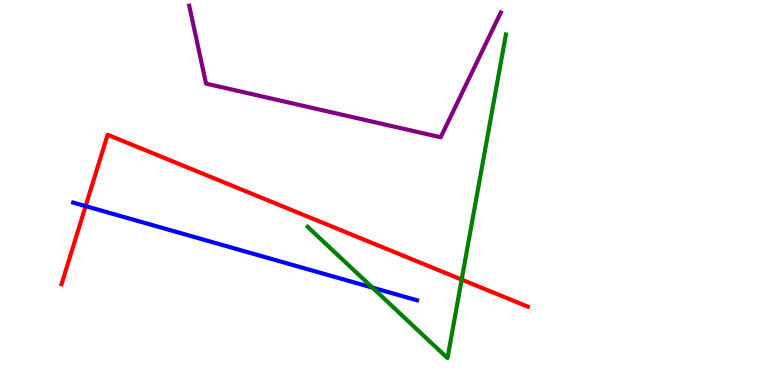[{'lines': ['blue', 'red'], 'intersections': [{'x': 1.1, 'y': 4.65}]}, {'lines': ['green', 'red'], 'intersections': [{'x': 5.96, 'y': 2.74}]}, {'lines': ['purple', 'red'], 'intersections': []}, {'lines': ['blue', 'green'], 'intersections': [{'x': 4.81, 'y': 2.53}]}, {'lines': ['blue', 'purple'], 'intersections': []}, {'lines': ['green', 'purple'], 'intersections': []}]